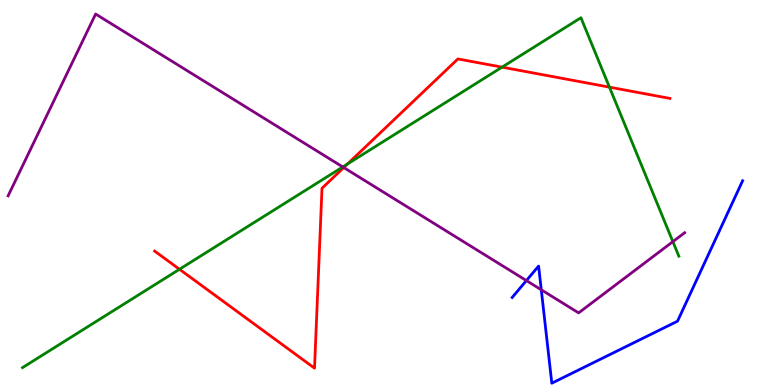[{'lines': ['blue', 'red'], 'intersections': []}, {'lines': ['green', 'red'], 'intersections': [{'x': 2.32, 'y': 3.01}, {'x': 4.48, 'y': 5.74}, {'x': 6.48, 'y': 8.26}, {'x': 7.86, 'y': 7.74}]}, {'lines': ['purple', 'red'], 'intersections': [{'x': 4.44, 'y': 5.65}]}, {'lines': ['blue', 'green'], 'intersections': []}, {'lines': ['blue', 'purple'], 'intersections': [{'x': 6.79, 'y': 2.71}, {'x': 6.98, 'y': 2.47}]}, {'lines': ['green', 'purple'], 'intersections': [{'x': 4.42, 'y': 5.66}, {'x': 8.68, 'y': 3.72}]}]